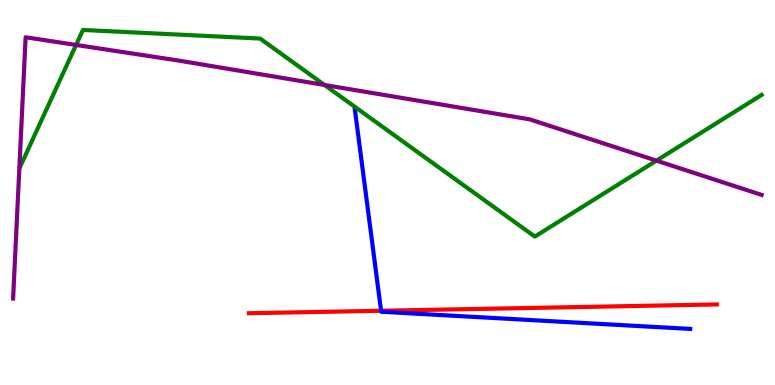[{'lines': ['blue', 'red'], 'intersections': [{'x': 4.92, 'y': 1.93}]}, {'lines': ['green', 'red'], 'intersections': []}, {'lines': ['purple', 'red'], 'intersections': []}, {'lines': ['blue', 'green'], 'intersections': []}, {'lines': ['blue', 'purple'], 'intersections': []}, {'lines': ['green', 'purple'], 'intersections': [{'x': 0.982, 'y': 8.83}, {'x': 4.19, 'y': 7.79}, {'x': 8.47, 'y': 5.83}]}]